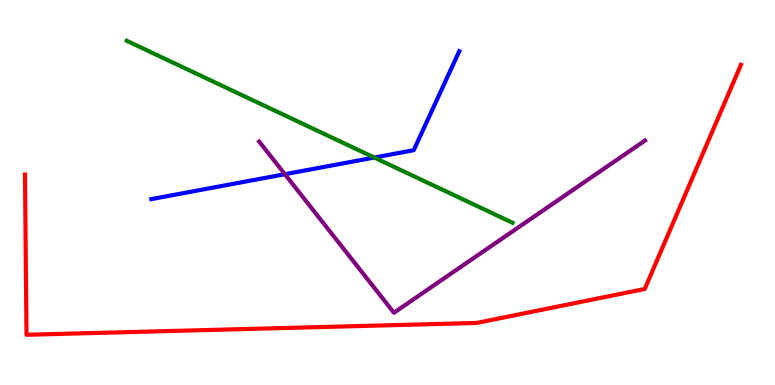[{'lines': ['blue', 'red'], 'intersections': []}, {'lines': ['green', 'red'], 'intersections': []}, {'lines': ['purple', 'red'], 'intersections': []}, {'lines': ['blue', 'green'], 'intersections': [{'x': 4.83, 'y': 5.91}]}, {'lines': ['blue', 'purple'], 'intersections': [{'x': 3.68, 'y': 5.47}]}, {'lines': ['green', 'purple'], 'intersections': []}]